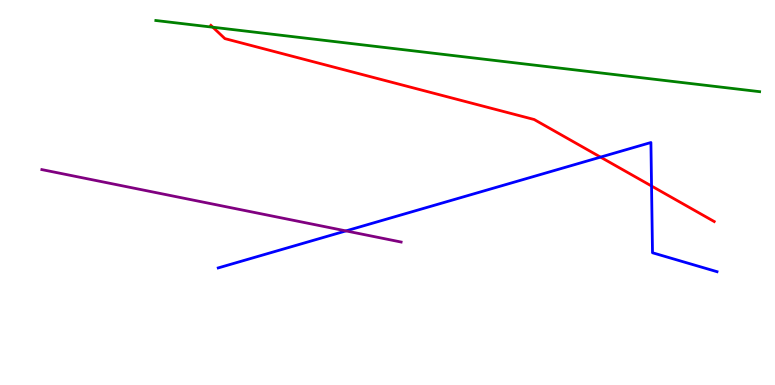[{'lines': ['blue', 'red'], 'intersections': [{'x': 7.75, 'y': 5.92}, {'x': 8.41, 'y': 5.17}]}, {'lines': ['green', 'red'], 'intersections': [{'x': 2.75, 'y': 9.29}]}, {'lines': ['purple', 'red'], 'intersections': []}, {'lines': ['blue', 'green'], 'intersections': []}, {'lines': ['blue', 'purple'], 'intersections': [{'x': 4.46, 'y': 4.0}]}, {'lines': ['green', 'purple'], 'intersections': []}]